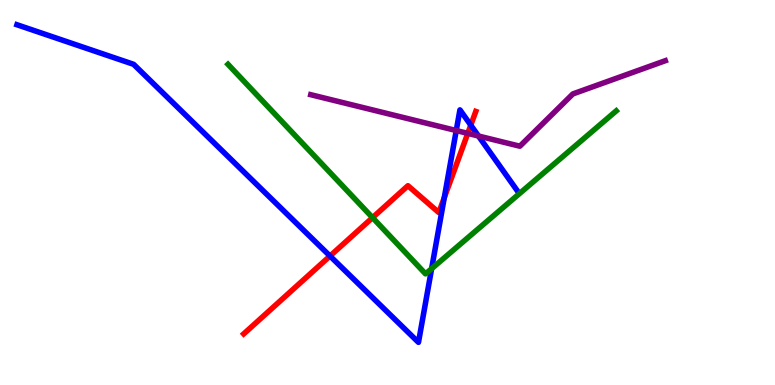[{'lines': ['blue', 'red'], 'intersections': [{'x': 4.26, 'y': 3.35}, {'x': 5.73, 'y': 4.87}, {'x': 6.07, 'y': 6.75}]}, {'lines': ['green', 'red'], 'intersections': [{'x': 4.81, 'y': 4.35}]}, {'lines': ['purple', 'red'], 'intersections': [{'x': 6.04, 'y': 6.54}]}, {'lines': ['blue', 'green'], 'intersections': [{'x': 5.57, 'y': 3.02}]}, {'lines': ['blue', 'purple'], 'intersections': [{'x': 5.89, 'y': 6.61}, {'x': 6.17, 'y': 6.47}]}, {'lines': ['green', 'purple'], 'intersections': []}]